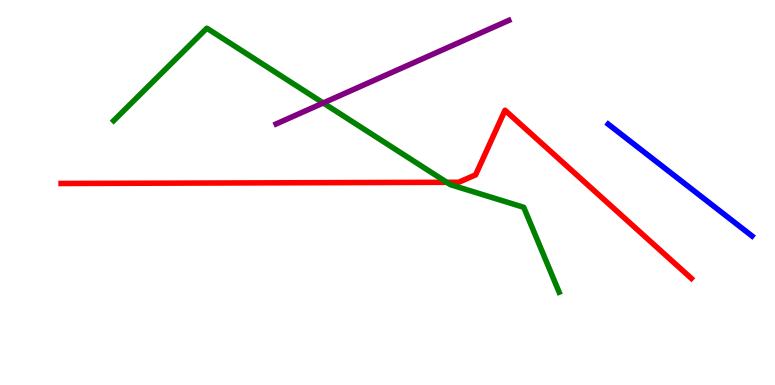[{'lines': ['blue', 'red'], 'intersections': []}, {'lines': ['green', 'red'], 'intersections': [{'x': 5.76, 'y': 5.26}]}, {'lines': ['purple', 'red'], 'intersections': []}, {'lines': ['blue', 'green'], 'intersections': []}, {'lines': ['blue', 'purple'], 'intersections': []}, {'lines': ['green', 'purple'], 'intersections': [{'x': 4.17, 'y': 7.33}]}]